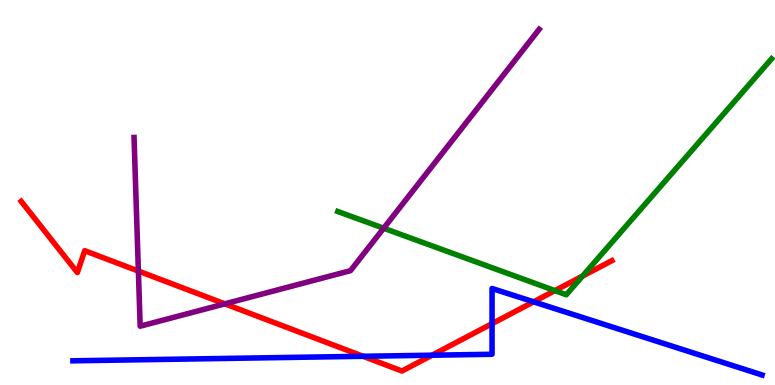[{'lines': ['blue', 'red'], 'intersections': [{'x': 4.69, 'y': 0.746}, {'x': 5.57, 'y': 0.774}, {'x': 6.35, 'y': 1.59}, {'x': 6.89, 'y': 2.16}]}, {'lines': ['green', 'red'], 'intersections': [{'x': 7.16, 'y': 2.45}, {'x': 7.52, 'y': 2.83}]}, {'lines': ['purple', 'red'], 'intersections': [{'x': 1.79, 'y': 2.96}, {'x': 2.9, 'y': 2.11}]}, {'lines': ['blue', 'green'], 'intersections': []}, {'lines': ['blue', 'purple'], 'intersections': []}, {'lines': ['green', 'purple'], 'intersections': [{'x': 4.95, 'y': 4.07}]}]